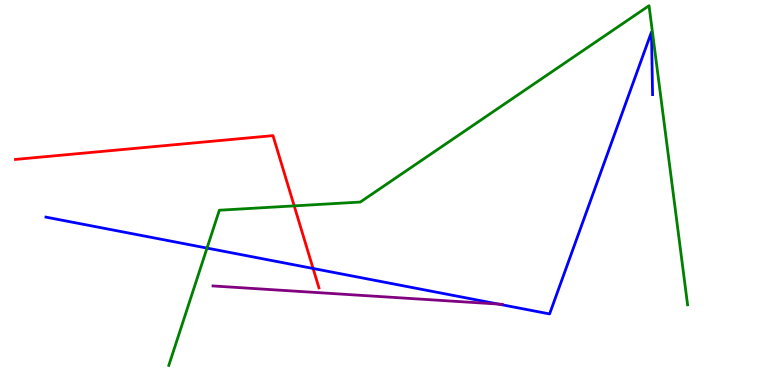[{'lines': ['blue', 'red'], 'intersections': [{'x': 4.04, 'y': 3.03}]}, {'lines': ['green', 'red'], 'intersections': [{'x': 3.8, 'y': 4.65}]}, {'lines': ['purple', 'red'], 'intersections': []}, {'lines': ['blue', 'green'], 'intersections': [{'x': 2.67, 'y': 3.56}]}, {'lines': ['blue', 'purple'], 'intersections': [{'x': 6.43, 'y': 2.1}]}, {'lines': ['green', 'purple'], 'intersections': []}]